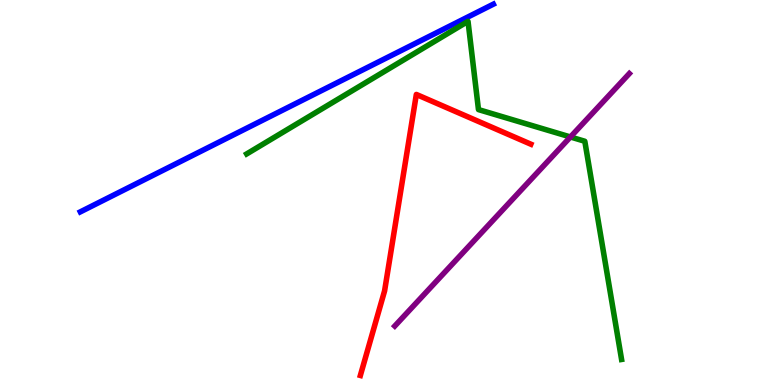[{'lines': ['blue', 'red'], 'intersections': []}, {'lines': ['green', 'red'], 'intersections': []}, {'lines': ['purple', 'red'], 'intersections': []}, {'lines': ['blue', 'green'], 'intersections': []}, {'lines': ['blue', 'purple'], 'intersections': []}, {'lines': ['green', 'purple'], 'intersections': [{'x': 7.36, 'y': 6.44}]}]